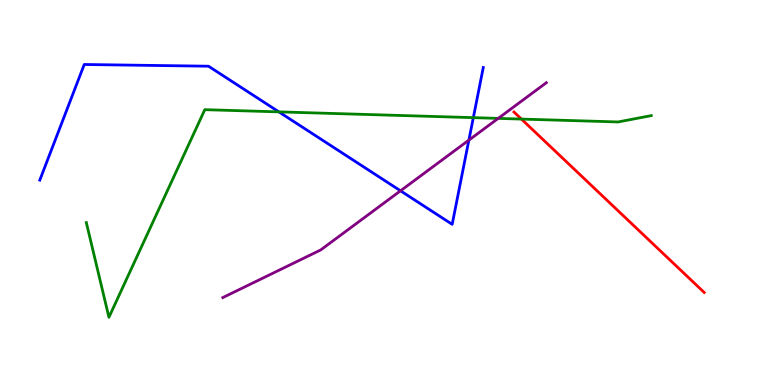[{'lines': ['blue', 'red'], 'intersections': []}, {'lines': ['green', 'red'], 'intersections': [{'x': 6.73, 'y': 6.91}]}, {'lines': ['purple', 'red'], 'intersections': []}, {'lines': ['blue', 'green'], 'intersections': [{'x': 3.6, 'y': 7.09}, {'x': 6.11, 'y': 6.94}]}, {'lines': ['blue', 'purple'], 'intersections': [{'x': 5.17, 'y': 5.04}, {'x': 6.05, 'y': 6.36}]}, {'lines': ['green', 'purple'], 'intersections': [{'x': 6.43, 'y': 6.92}]}]